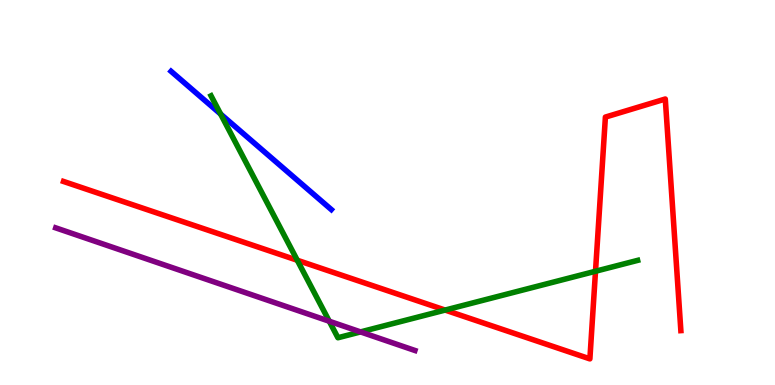[{'lines': ['blue', 'red'], 'intersections': []}, {'lines': ['green', 'red'], 'intersections': [{'x': 3.84, 'y': 3.24}, {'x': 5.74, 'y': 1.95}, {'x': 7.68, 'y': 2.95}]}, {'lines': ['purple', 'red'], 'intersections': []}, {'lines': ['blue', 'green'], 'intersections': [{'x': 2.85, 'y': 7.04}]}, {'lines': ['blue', 'purple'], 'intersections': []}, {'lines': ['green', 'purple'], 'intersections': [{'x': 4.25, 'y': 1.66}, {'x': 4.65, 'y': 1.38}]}]